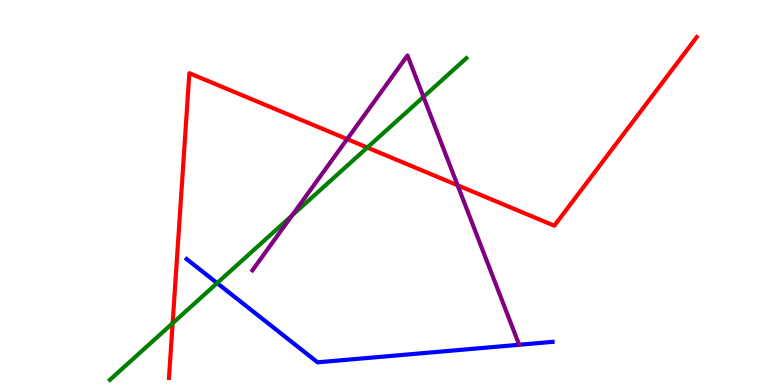[{'lines': ['blue', 'red'], 'intersections': []}, {'lines': ['green', 'red'], 'intersections': [{'x': 2.23, 'y': 1.6}, {'x': 4.74, 'y': 6.17}]}, {'lines': ['purple', 'red'], 'intersections': [{'x': 4.48, 'y': 6.39}, {'x': 5.9, 'y': 5.19}]}, {'lines': ['blue', 'green'], 'intersections': [{'x': 2.8, 'y': 2.65}]}, {'lines': ['blue', 'purple'], 'intersections': []}, {'lines': ['green', 'purple'], 'intersections': [{'x': 3.77, 'y': 4.4}, {'x': 5.46, 'y': 7.48}]}]